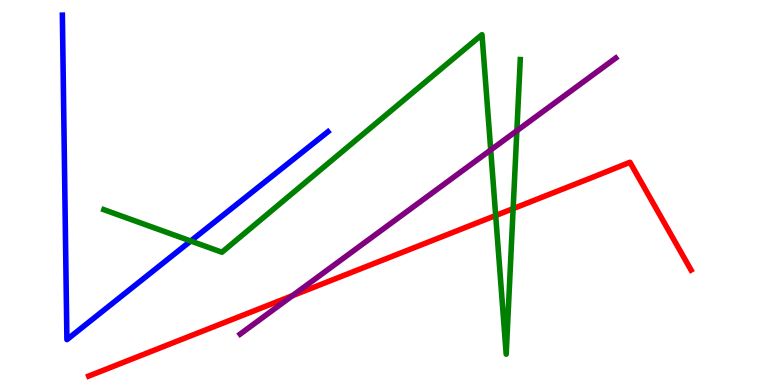[{'lines': ['blue', 'red'], 'intersections': []}, {'lines': ['green', 'red'], 'intersections': [{'x': 6.4, 'y': 4.4}, {'x': 6.62, 'y': 4.58}]}, {'lines': ['purple', 'red'], 'intersections': [{'x': 3.77, 'y': 2.32}]}, {'lines': ['blue', 'green'], 'intersections': [{'x': 2.46, 'y': 3.74}]}, {'lines': ['blue', 'purple'], 'intersections': []}, {'lines': ['green', 'purple'], 'intersections': [{'x': 6.33, 'y': 6.11}, {'x': 6.67, 'y': 6.6}]}]